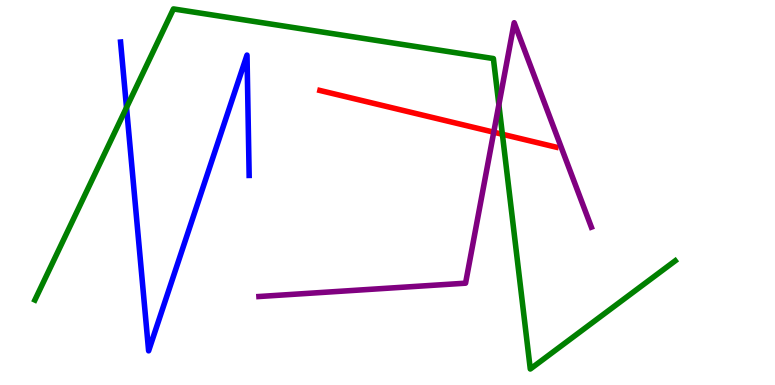[{'lines': ['blue', 'red'], 'intersections': []}, {'lines': ['green', 'red'], 'intersections': [{'x': 6.48, 'y': 6.51}]}, {'lines': ['purple', 'red'], 'intersections': [{'x': 6.37, 'y': 6.57}]}, {'lines': ['blue', 'green'], 'intersections': [{'x': 1.63, 'y': 7.21}]}, {'lines': ['blue', 'purple'], 'intersections': []}, {'lines': ['green', 'purple'], 'intersections': [{'x': 6.44, 'y': 7.28}]}]